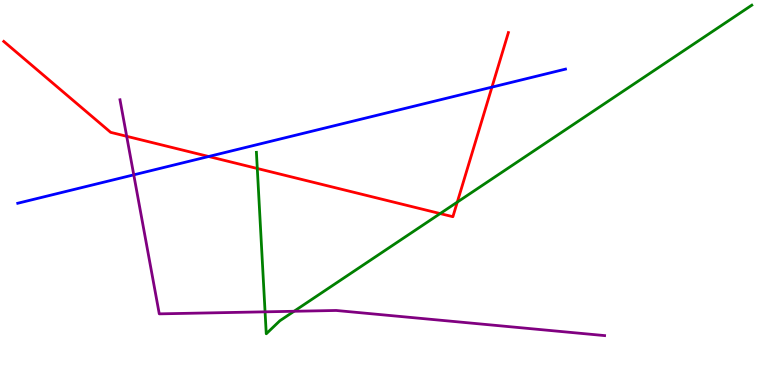[{'lines': ['blue', 'red'], 'intersections': [{'x': 2.69, 'y': 5.93}, {'x': 6.35, 'y': 7.74}]}, {'lines': ['green', 'red'], 'intersections': [{'x': 3.32, 'y': 5.62}, {'x': 5.68, 'y': 4.45}, {'x': 5.9, 'y': 4.75}]}, {'lines': ['purple', 'red'], 'intersections': [{'x': 1.63, 'y': 6.46}]}, {'lines': ['blue', 'green'], 'intersections': []}, {'lines': ['blue', 'purple'], 'intersections': [{'x': 1.73, 'y': 5.46}]}, {'lines': ['green', 'purple'], 'intersections': [{'x': 3.42, 'y': 1.9}, {'x': 3.79, 'y': 1.91}]}]